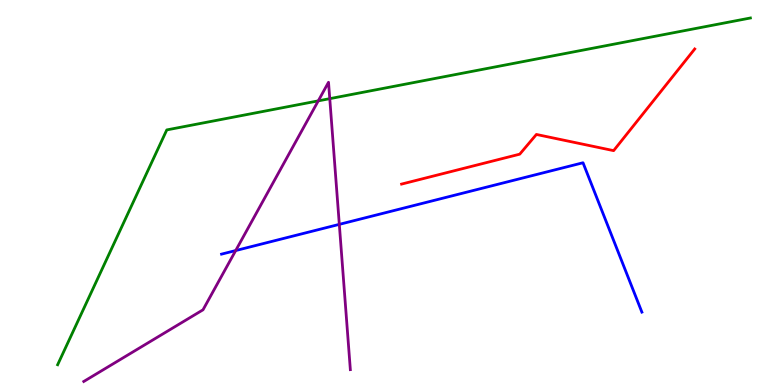[{'lines': ['blue', 'red'], 'intersections': []}, {'lines': ['green', 'red'], 'intersections': []}, {'lines': ['purple', 'red'], 'intersections': []}, {'lines': ['blue', 'green'], 'intersections': []}, {'lines': ['blue', 'purple'], 'intersections': [{'x': 3.04, 'y': 3.49}, {'x': 4.38, 'y': 4.17}]}, {'lines': ['green', 'purple'], 'intersections': [{'x': 4.11, 'y': 7.38}, {'x': 4.26, 'y': 7.44}]}]